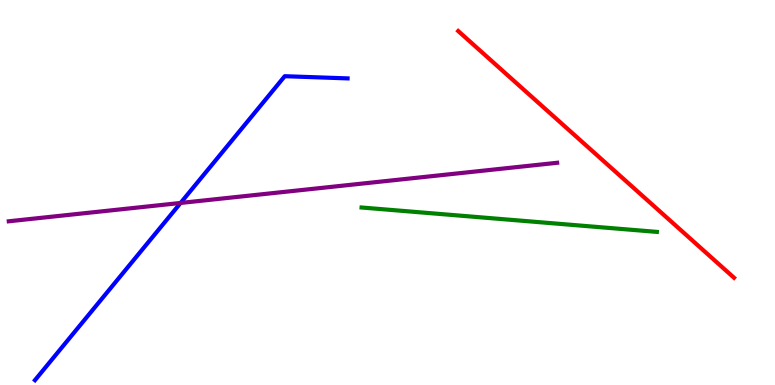[{'lines': ['blue', 'red'], 'intersections': []}, {'lines': ['green', 'red'], 'intersections': []}, {'lines': ['purple', 'red'], 'intersections': []}, {'lines': ['blue', 'green'], 'intersections': []}, {'lines': ['blue', 'purple'], 'intersections': [{'x': 2.33, 'y': 4.73}]}, {'lines': ['green', 'purple'], 'intersections': []}]